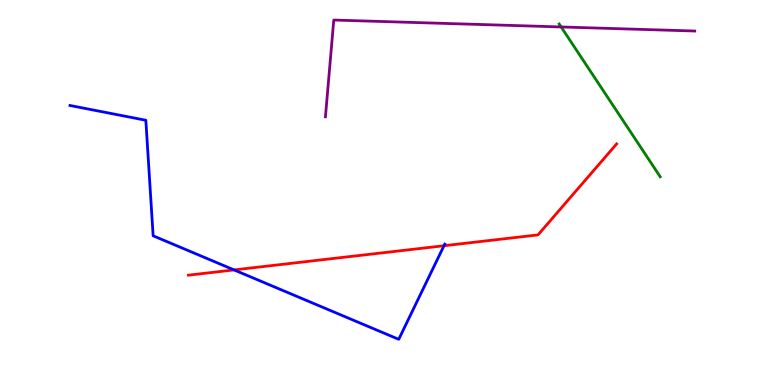[{'lines': ['blue', 'red'], 'intersections': [{'x': 3.02, 'y': 2.99}, {'x': 5.73, 'y': 3.62}]}, {'lines': ['green', 'red'], 'intersections': []}, {'lines': ['purple', 'red'], 'intersections': []}, {'lines': ['blue', 'green'], 'intersections': []}, {'lines': ['blue', 'purple'], 'intersections': []}, {'lines': ['green', 'purple'], 'intersections': [{'x': 7.24, 'y': 9.3}]}]